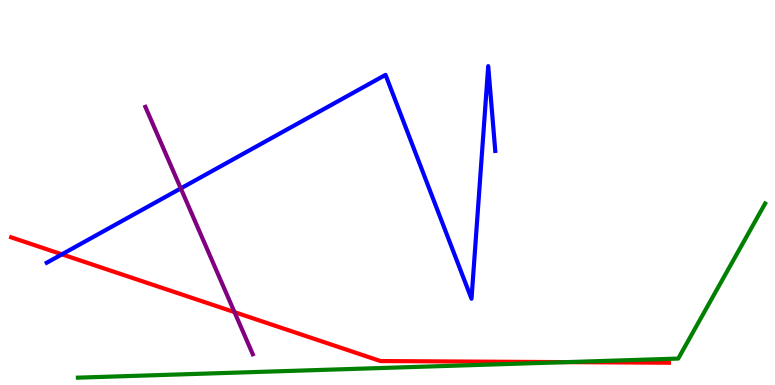[{'lines': ['blue', 'red'], 'intersections': [{'x': 0.799, 'y': 3.39}]}, {'lines': ['green', 'red'], 'intersections': [{'x': 7.31, 'y': 0.594}]}, {'lines': ['purple', 'red'], 'intersections': [{'x': 3.03, 'y': 1.89}]}, {'lines': ['blue', 'green'], 'intersections': []}, {'lines': ['blue', 'purple'], 'intersections': [{'x': 2.33, 'y': 5.11}]}, {'lines': ['green', 'purple'], 'intersections': []}]